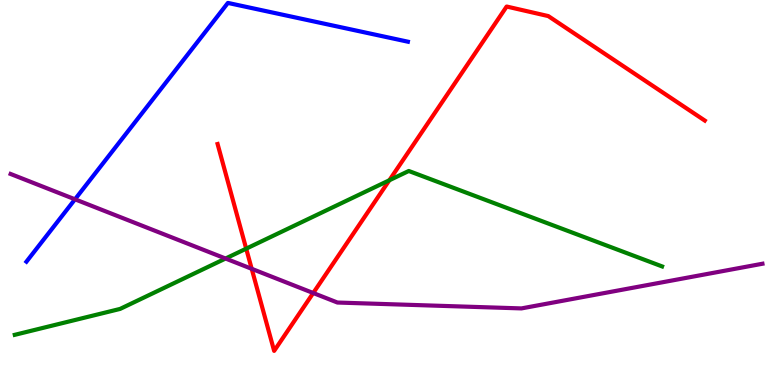[{'lines': ['blue', 'red'], 'intersections': []}, {'lines': ['green', 'red'], 'intersections': [{'x': 3.18, 'y': 3.54}, {'x': 5.02, 'y': 5.32}]}, {'lines': ['purple', 'red'], 'intersections': [{'x': 3.25, 'y': 3.02}, {'x': 4.04, 'y': 2.39}]}, {'lines': ['blue', 'green'], 'intersections': []}, {'lines': ['blue', 'purple'], 'intersections': [{'x': 0.968, 'y': 4.82}]}, {'lines': ['green', 'purple'], 'intersections': [{'x': 2.91, 'y': 3.29}]}]